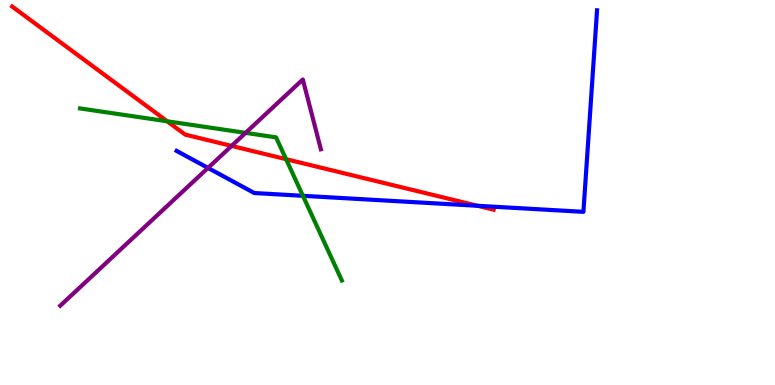[{'lines': ['blue', 'red'], 'intersections': [{'x': 6.16, 'y': 4.65}]}, {'lines': ['green', 'red'], 'intersections': [{'x': 2.16, 'y': 6.85}, {'x': 3.69, 'y': 5.87}]}, {'lines': ['purple', 'red'], 'intersections': [{'x': 2.99, 'y': 6.21}]}, {'lines': ['blue', 'green'], 'intersections': [{'x': 3.91, 'y': 4.91}]}, {'lines': ['blue', 'purple'], 'intersections': [{'x': 2.68, 'y': 5.64}]}, {'lines': ['green', 'purple'], 'intersections': [{'x': 3.17, 'y': 6.55}]}]